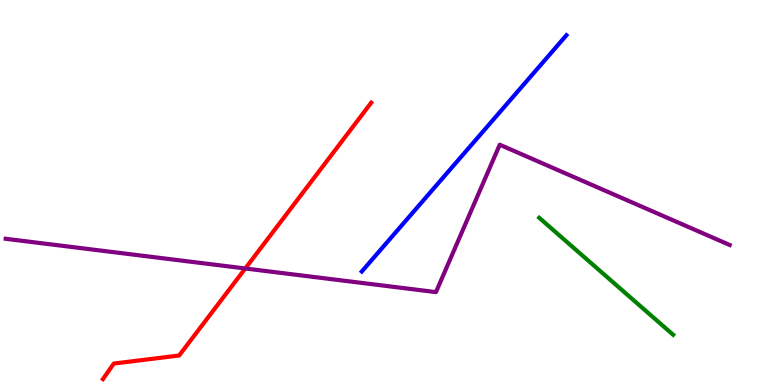[{'lines': ['blue', 'red'], 'intersections': []}, {'lines': ['green', 'red'], 'intersections': []}, {'lines': ['purple', 'red'], 'intersections': [{'x': 3.16, 'y': 3.03}]}, {'lines': ['blue', 'green'], 'intersections': []}, {'lines': ['blue', 'purple'], 'intersections': []}, {'lines': ['green', 'purple'], 'intersections': []}]